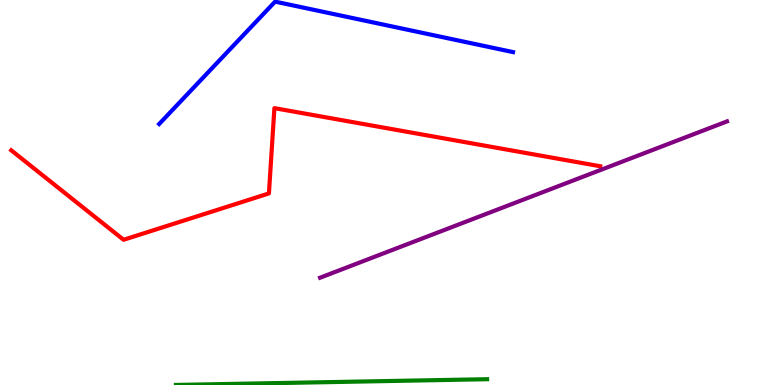[{'lines': ['blue', 'red'], 'intersections': []}, {'lines': ['green', 'red'], 'intersections': []}, {'lines': ['purple', 'red'], 'intersections': []}, {'lines': ['blue', 'green'], 'intersections': []}, {'lines': ['blue', 'purple'], 'intersections': []}, {'lines': ['green', 'purple'], 'intersections': []}]